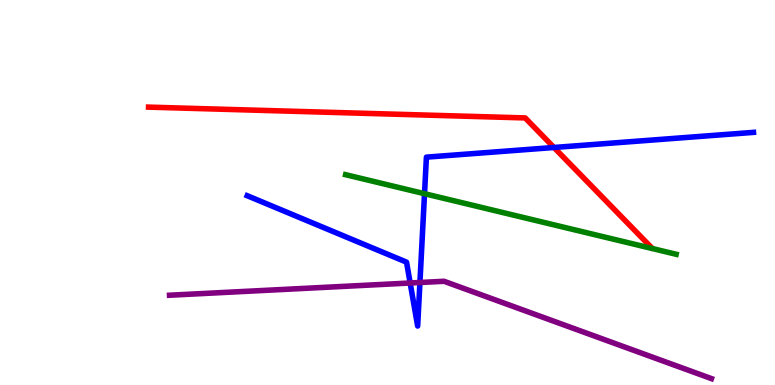[{'lines': ['blue', 'red'], 'intersections': [{'x': 7.15, 'y': 6.17}]}, {'lines': ['green', 'red'], 'intersections': []}, {'lines': ['purple', 'red'], 'intersections': []}, {'lines': ['blue', 'green'], 'intersections': [{'x': 5.48, 'y': 4.97}]}, {'lines': ['blue', 'purple'], 'intersections': [{'x': 5.29, 'y': 2.65}, {'x': 5.42, 'y': 2.66}]}, {'lines': ['green', 'purple'], 'intersections': []}]